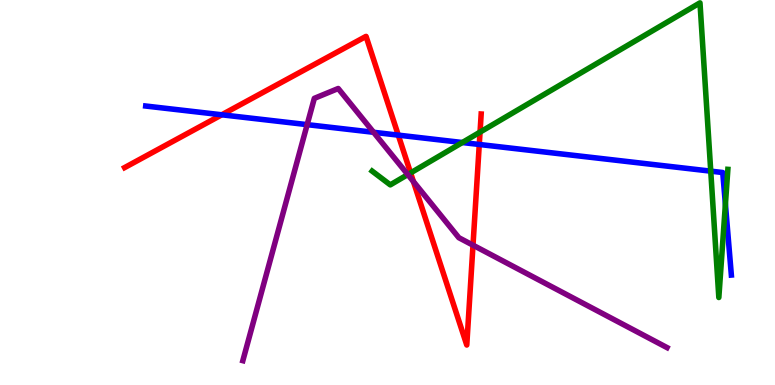[{'lines': ['blue', 'red'], 'intersections': [{'x': 2.86, 'y': 7.02}, {'x': 5.14, 'y': 6.49}, {'x': 6.18, 'y': 6.25}]}, {'lines': ['green', 'red'], 'intersections': [{'x': 5.3, 'y': 5.51}, {'x': 6.19, 'y': 6.57}]}, {'lines': ['purple', 'red'], 'intersections': [{'x': 5.33, 'y': 5.28}, {'x': 6.1, 'y': 3.63}]}, {'lines': ['blue', 'green'], 'intersections': [{'x': 5.97, 'y': 6.3}, {'x': 9.17, 'y': 5.55}, {'x': 9.36, 'y': 4.7}]}, {'lines': ['blue', 'purple'], 'intersections': [{'x': 3.96, 'y': 6.76}, {'x': 4.82, 'y': 6.56}]}, {'lines': ['green', 'purple'], 'intersections': [{'x': 5.26, 'y': 5.47}]}]